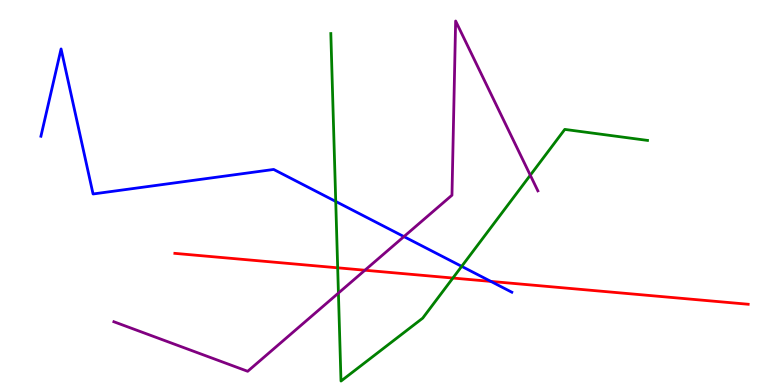[{'lines': ['blue', 'red'], 'intersections': [{'x': 6.33, 'y': 2.69}]}, {'lines': ['green', 'red'], 'intersections': [{'x': 4.36, 'y': 3.04}, {'x': 5.84, 'y': 2.78}]}, {'lines': ['purple', 'red'], 'intersections': [{'x': 4.71, 'y': 2.98}]}, {'lines': ['blue', 'green'], 'intersections': [{'x': 4.33, 'y': 4.77}, {'x': 5.96, 'y': 3.08}]}, {'lines': ['blue', 'purple'], 'intersections': [{'x': 5.21, 'y': 3.85}]}, {'lines': ['green', 'purple'], 'intersections': [{'x': 4.37, 'y': 2.39}, {'x': 6.84, 'y': 5.45}]}]